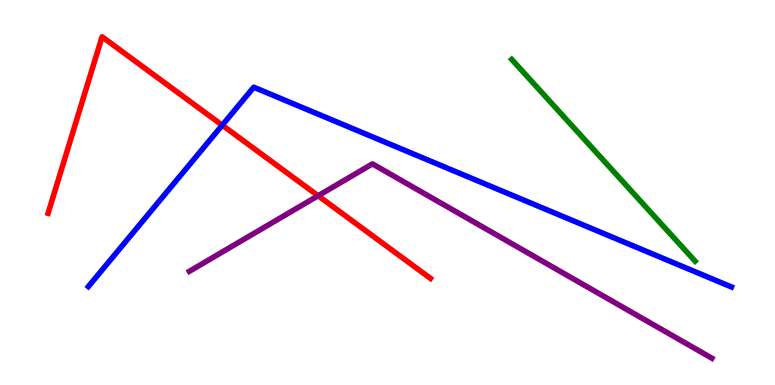[{'lines': ['blue', 'red'], 'intersections': [{'x': 2.87, 'y': 6.75}]}, {'lines': ['green', 'red'], 'intersections': []}, {'lines': ['purple', 'red'], 'intersections': [{'x': 4.1, 'y': 4.92}]}, {'lines': ['blue', 'green'], 'intersections': []}, {'lines': ['blue', 'purple'], 'intersections': []}, {'lines': ['green', 'purple'], 'intersections': []}]